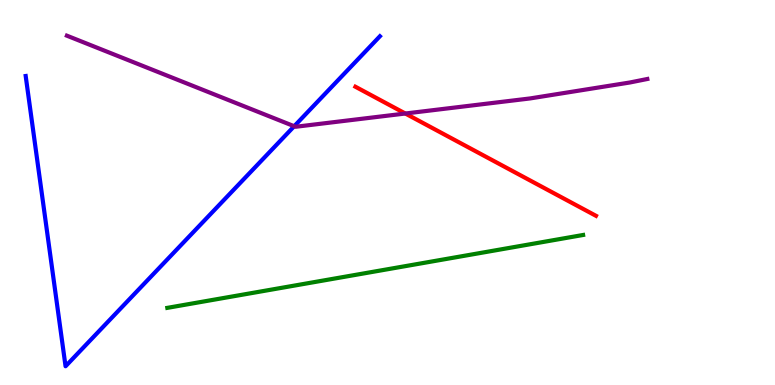[{'lines': ['blue', 'red'], 'intersections': []}, {'lines': ['green', 'red'], 'intersections': []}, {'lines': ['purple', 'red'], 'intersections': [{'x': 5.23, 'y': 7.05}]}, {'lines': ['blue', 'green'], 'intersections': []}, {'lines': ['blue', 'purple'], 'intersections': [{'x': 3.8, 'y': 6.72}]}, {'lines': ['green', 'purple'], 'intersections': []}]